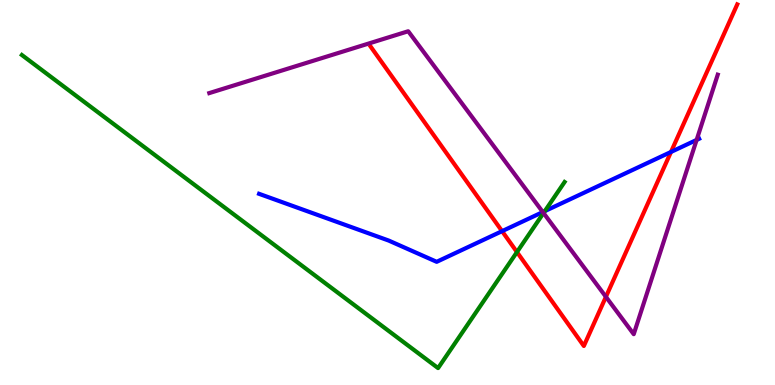[{'lines': ['blue', 'red'], 'intersections': [{'x': 6.48, 'y': 4.0}, {'x': 8.66, 'y': 6.05}]}, {'lines': ['green', 'red'], 'intersections': [{'x': 6.67, 'y': 3.45}]}, {'lines': ['purple', 'red'], 'intersections': [{'x': 7.82, 'y': 2.29}]}, {'lines': ['blue', 'green'], 'intersections': [{'x': 7.03, 'y': 4.52}]}, {'lines': ['blue', 'purple'], 'intersections': [{'x': 7.0, 'y': 4.49}, {'x': 8.99, 'y': 6.37}]}, {'lines': ['green', 'purple'], 'intersections': [{'x': 7.01, 'y': 4.47}]}]